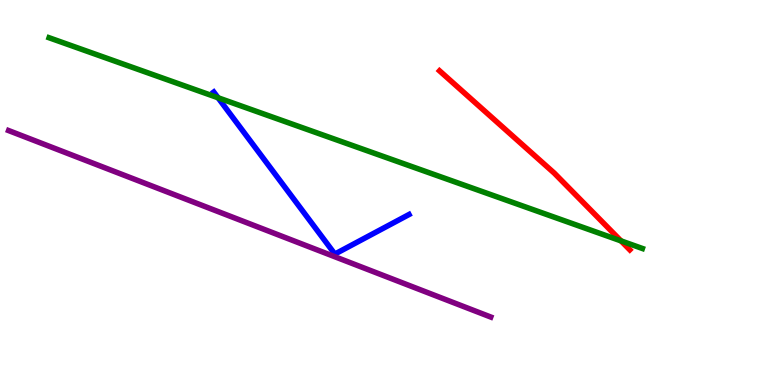[{'lines': ['blue', 'red'], 'intersections': []}, {'lines': ['green', 'red'], 'intersections': [{'x': 8.01, 'y': 3.74}]}, {'lines': ['purple', 'red'], 'intersections': []}, {'lines': ['blue', 'green'], 'intersections': [{'x': 2.81, 'y': 7.46}]}, {'lines': ['blue', 'purple'], 'intersections': []}, {'lines': ['green', 'purple'], 'intersections': []}]